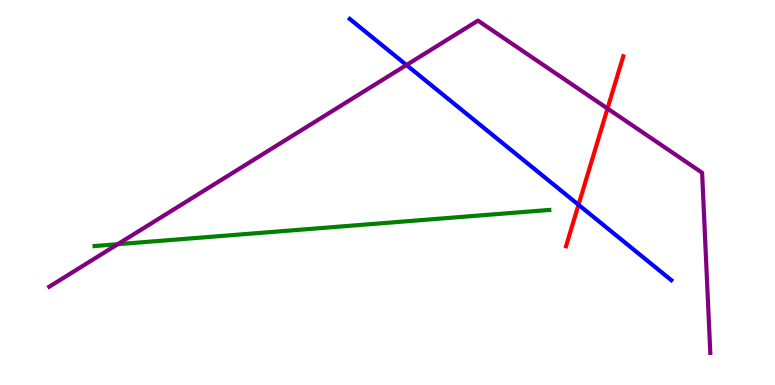[{'lines': ['blue', 'red'], 'intersections': [{'x': 7.46, 'y': 4.68}]}, {'lines': ['green', 'red'], 'intersections': []}, {'lines': ['purple', 'red'], 'intersections': [{'x': 7.84, 'y': 7.18}]}, {'lines': ['blue', 'green'], 'intersections': []}, {'lines': ['blue', 'purple'], 'intersections': [{'x': 5.24, 'y': 8.31}]}, {'lines': ['green', 'purple'], 'intersections': [{'x': 1.52, 'y': 3.66}]}]